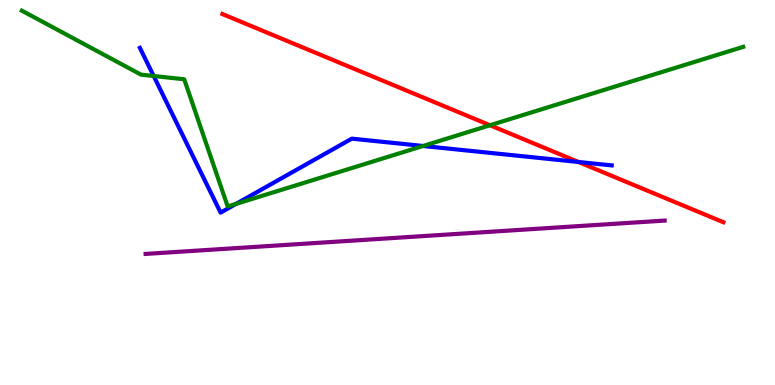[{'lines': ['blue', 'red'], 'intersections': [{'x': 7.46, 'y': 5.79}]}, {'lines': ['green', 'red'], 'intersections': [{'x': 6.32, 'y': 6.75}]}, {'lines': ['purple', 'red'], 'intersections': []}, {'lines': ['blue', 'green'], 'intersections': [{'x': 1.98, 'y': 8.03}, {'x': 3.05, 'y': 4.7}, {'x': 5.46, 'y': 6.21}]}, {'lines': ['blue', 'purple'], 'intersections': []}, {'lines': ['green', 'purple'], 'intersections': []}]